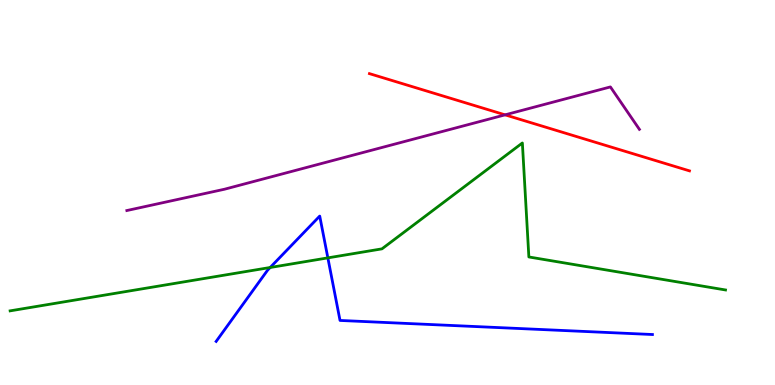[{'lines': ['blue', 'red'], 'intersections': []}, {'lines': ['green', 'red'], 'intersections': []}, {'lines': ['purple', 'red'], 'intersections': [{'x': 6.52, 'y': 7.02}]}, {'lines': ['blue', 'green'], 'intersections': [{'x': 3.49, 'y': 3.05}, {'x': 4.23, 'y': 3.3}]}, {'lines': ['blue', 'purple'], 'intersections': []}, {'lines': ['green', 'purple'], 'intersections': []}]